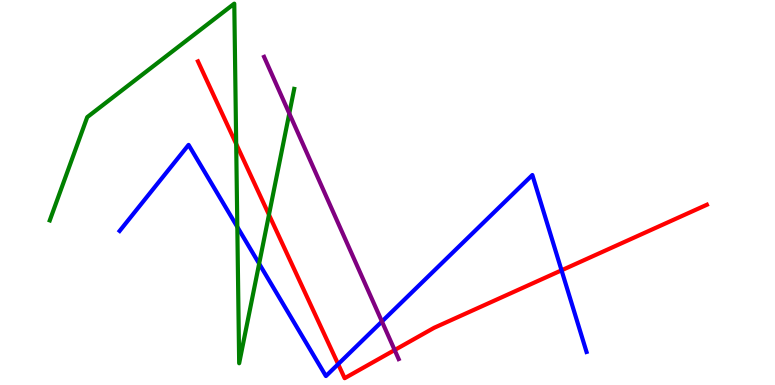[{'lines': ['blue', 'red'], 'intersections': [{'x': 4.36, 'y': 0.542}, {'x': 7.25, 'y': 2.98}]}, {'lines': ['green', 'red'], 'intersections': [{'x': 3.05, 'y': 6.26}, {'x': 3.47, 'y': 4.42}]}, {'lines': ['purple', 'red'], 'intersections': [{'x': 5.09, 'y': 0.908}]}, {'lines': ['blue', 'green'], 'intersections': [{'x': 3.06, 'y': 4.11}, {'x': 3.34, 'y': 3.15}]}, {'lines': ['blue', 'purple'], 'intersections': [{'x': 4.93, 'y': 1.65}]}, {'lines': ['green', 'purple'], 'intersections': [{'x': 3.73, 'y': 7.05}]}]